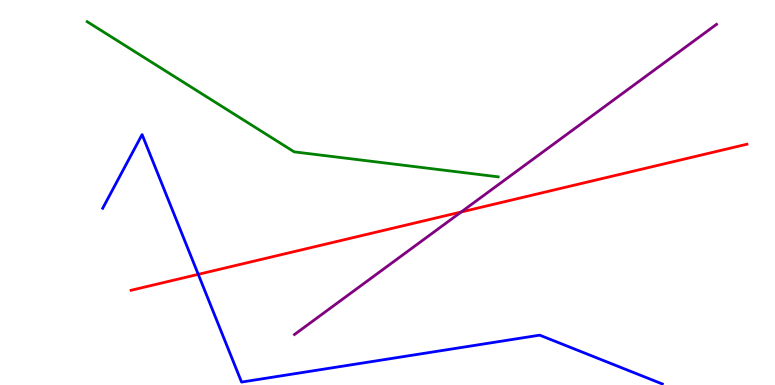[{'lines': ['blue', 'red'], 'intersections': [{'x': 2.56, 'y': 2.87}]}, {'lines': ['green', 'red'], 'intersections': []}, {'lines': ['purple', 'red'], 'intersections': [{'x': 5.95, 'y': 4.49}]}, {'lines': ['blue', 'green'], 'intersections': []}, {'lines': ['blue', 'purple'], 'intersections': []}, {'lines': ['green', 'purple'], 'intersections': []}]